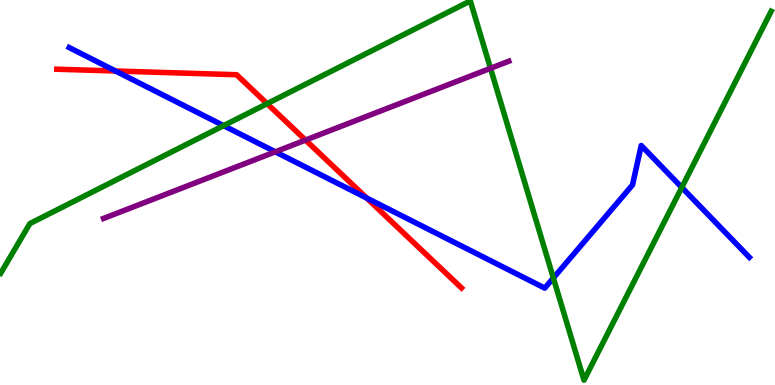[{'lines': ['blue', 'red'], 'intersections': [{'x': 1.49, 'y': 8.16}, {'x': 4.73, 'y': 4.86}]}, {'lines': ['green', 'red'], 'intersections': [{'x': 3.45, 'y': 7.31}]}, {'lines': ['purple', 'red'], 'intersections': [{'x': 3.94, 'y': 6.36}]}, {'lines': ['blue', 'green'], 'intersections': [{'x': 2.88, 'y': 6.74}, {'x': 7.14, 'y': 2.78}, {'x': 8.8, 'y': 5.13}]}, {'lines': ['blue', 'purple'], 'intersections': [{'x': 3.55, 'y': 6.06}]}, {'lines': ['green', 'purple'], 'intersections': [{'x': 6.33, 'y': 8.23}]}]